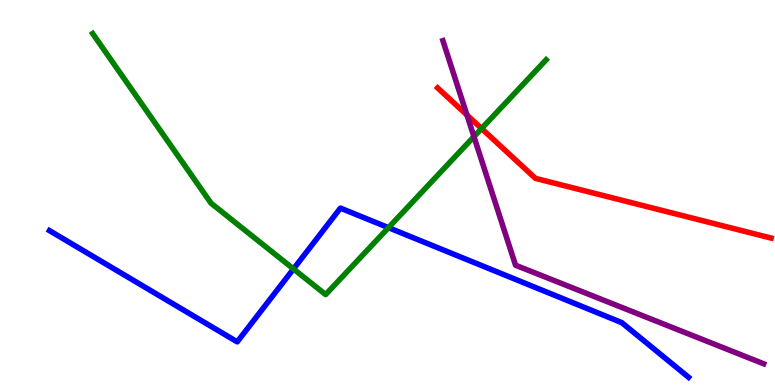[{'lines': ['blue', 'red'], 'intersections': []}, {'lines': ['green', 'red'], 'intersections': [{'x': 6.21, 'y': 6.66}]}, {'lines': ['purple', 'red'], 'intersections': [{'x': 6.03, 'y': 7.01}]}, {'lines': ['blue', 'green'], 'intersections': [{'x': 3.79, 'y': 3.01}, {'x': 5.01, 'y': 4.09}]}, {'lines': ['blue', 'purple'], 'intersections': []}, {'lines': ['green', 'purple'], 'intersections': [{'x': 6.12, 'y': 6.45}]}]